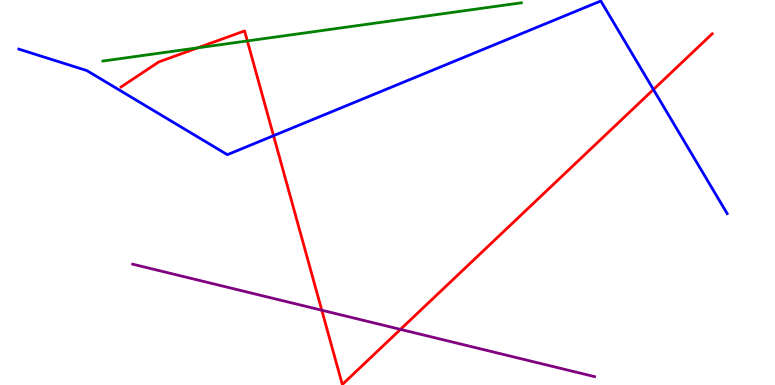[{'lines': ['blue', 'red'], 'intersections': [{'x': 3.53, 'y': 6.48}, {'x': 8.43, 'y': 7.67}]}, {'lines': ['green', 'red'], 'intersections': [{'x': 2.55, 'y': 8.76}, {'x': 3.19, 'y': 8.94}]}, {'lines': ['purple', 'red'], 'intersections': [{'x': 4.15, 'y': 1.94}, {'x': 5.17, 'y': 1.44}]}, {'lines': ['blue', 'green'], 'intersections': []}, {'lines': ['blue', 'purple'], 'intersections': []}, {'lines': ['green', 'purple'], 'intersections': []}]